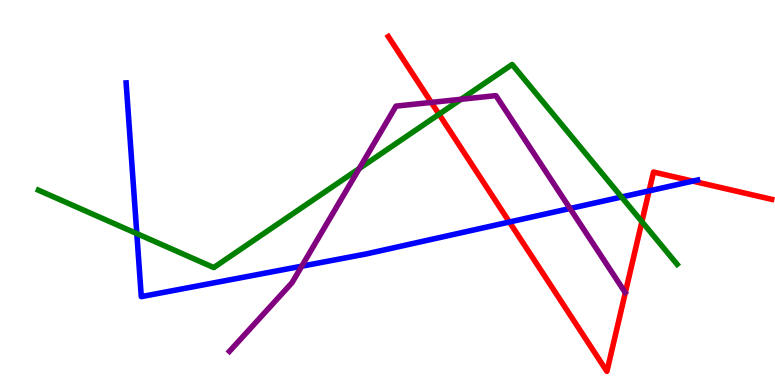[{'lines': ['blue', 'red'], 'intersections': [{'x': 6.57, 'y': 4.23}, {'x': 8.38, 'y': 5.04}, {'x': 8.94, 'y': 5.3}]}, {'lines': ['green', 'red'], 'intersections': [{'x': 5.67, 'y': 7.03}, {'x': 8.28, 'y': 4.24}]}, {'lines': ['purple', 'red'], 'intersections': [{'x': 5.57, 'y': 7.34}]}, {'lines': ['blue', 'green'], 'intersections': [{'x': 1.77, 'y': 3.93}, {'x': 8.02, 'y': 4.88}]}, {'lines': ['blue', 'purple'], 'intersections': [{'x': 3.89, 'y': 3.09}, {'x': 7.36, 'y': 4.58}]}, {'lines': ['green', 'purple'], 'intersections': [{'x': 4.64, 'y': 5.62}, {'x': 5.95, 'y': 7.42}]}]